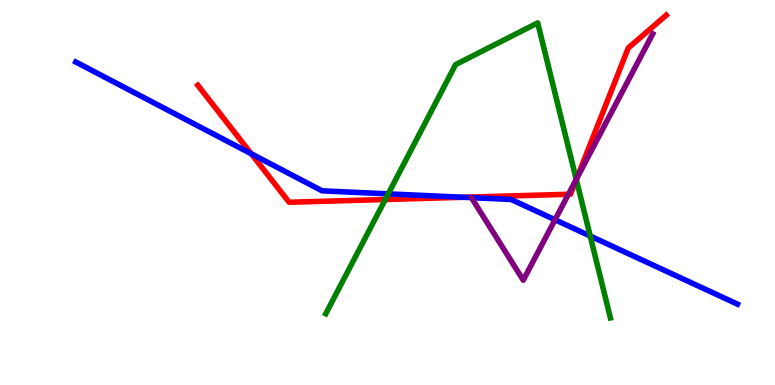[{'lines': ['blue', 'red'], 'intersections': [{'x': 3.24, 'y': 6.01}, {'x': 5.98, 'y': 4.88}]}, {'lines': ['green', 'red'], 'intersections': [{'x': 4.97, 'y': 4.82}, {'x': 7.44, 'y': 5.34}]}, {'lines': ['purple', 'red'], 'intersections': [{'x': 7.33, 'y': 4.95}, {'x': 7.44, 'y': 5.37}]}, {'lines': ['blue', 'green'], 'intersections': [{'x': 5.01, 'y': 4.96}, {'x': 7.62, 'y': 3.87}]}, {'lines': ['blue', 'purple'], 'intersections': [{'x': 7.16, 'y': 4.29}]}, {'lines': ['green', 'purple'], 'intersections': [{'x': 7.44, 'y': 5.34}]}]